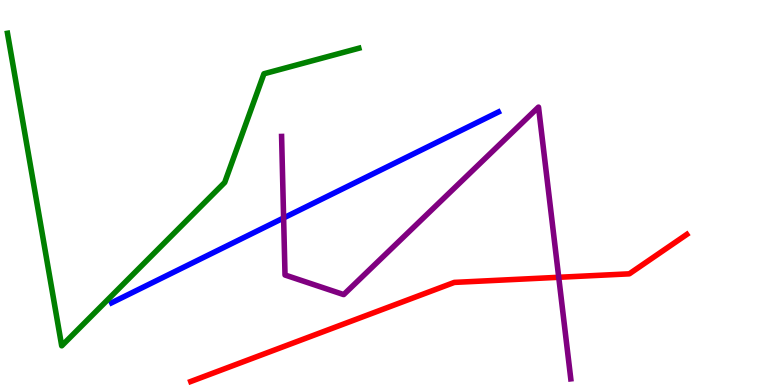[{'lines': ['blue', 'red'], 'intersections': []}, {'lines': ['green', 'red'], 'intersections': []}, {'lines': ['purple', 'red'], 'intersections': [{'x': 7.21, 'y': 2.8}]}, {'lines': ['blue', 'green'], 'intersections': []}, {'lines': ['blue', 'purple'], 'intersections': [{'x': 3.66, 'y': 4.34}]}, {'lines': ['green', 'purple'], 'intersections': []}]